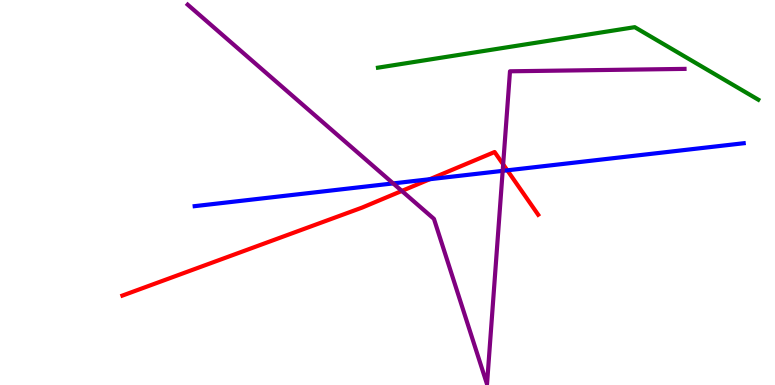[{'lines': ['blue', 'red'], 'intersections': [{'x': 5.55, 'y': 5.35}, {'x': 6.55, 'y': 5.58}]}, {'lines': ['green', 'red'], 'intersections': []}, {'lines': ['purple', 'red'], 'intersections': [{'x': 5.18, 'y': 5.04}, {'x': 6.49, 'y': 5.73}]}, {'lines': ['blue', 'green'], 'intersections': []}, {'lines': ['blue', 'purple'], 'intersections': [{'x': 5.07, 'y': 5.24}, {'x': 6.49, 'y': 5.56}]}, {'lines': ['green', 'purple'], 'intersections': []}]